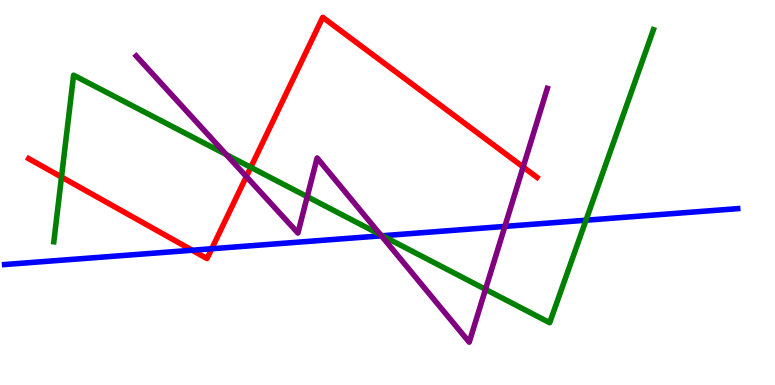[{'lines': ['blue', 'red'], 'intersections': [{'x': 2.48, 'y': 3.5}, {'x': 2.73, 'y': 3.54}]}, {'lines': ['green', 'red'], 'intersections': [{'x': 0.794, 'y': 5.4}, {'x': 3.24, 'y': 5.65}]}, {'lines': ['purple', 'red'], 'intersections': [{'x': 3.18, 'y': 5.41}, {'x': 6.75, 'y': 5.66}]}, {'lines': ['blue', 'green'], 'intersections': [{'x': 4.93, 'y': 3.88}, {'x': 7.56, 'y': 4.28}]}, {'lines': ['blue', 'purple'], 'intersections': [{'x': 4.92, 'y': 3.87}, {'x': 6.51, 'y': 4.12}]}, {'lines': ['green', 'purple'], 'intersections': [{'x': 2.92, 'y': 5.99}, {'x': 3.96, 'y': 4.89}, {'x': 4.91, 'y': 3.9}, {'x': 6.26, 'y': 2.48}]}]